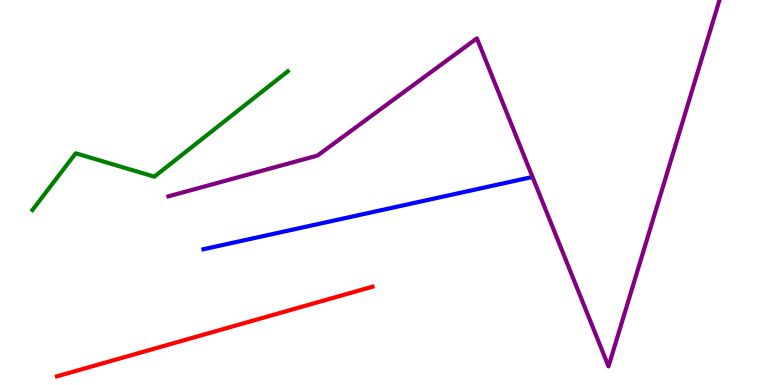[{'lines': ['blue', 'red'], 'intersections': []}, {'lines': ['green', 'red'], 'intersections': []}, {'lines': ['purple', 'red'], 'intersections': []}, {'lines': ['blue', 'green'], 'intersections': []}, {'lines': ['blue', 'purple'], 'intersections': []}, {'lines': ['green', 'purple'], 'intersections': []}]